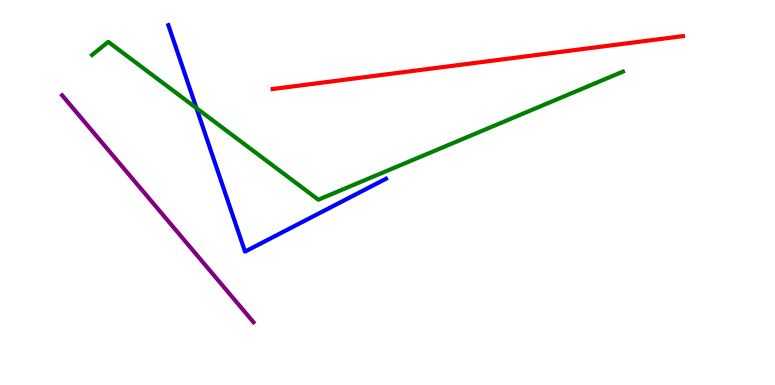[{'lines': ['blue', 'red'], 'intersections': []}, {'lines': ['green', 'red'], 'intersections': []}, {'lines': ['purple', 'red'], 'intersections': []}, {'lines': ['blue', 'green'], 'intersections': [{'x': 2.53, 'y': 7.19}]}, {'lines': ['blue', 'purple'], 'intersections': []}, {'lines': ['green', 'purple'], 'intersections': []}]